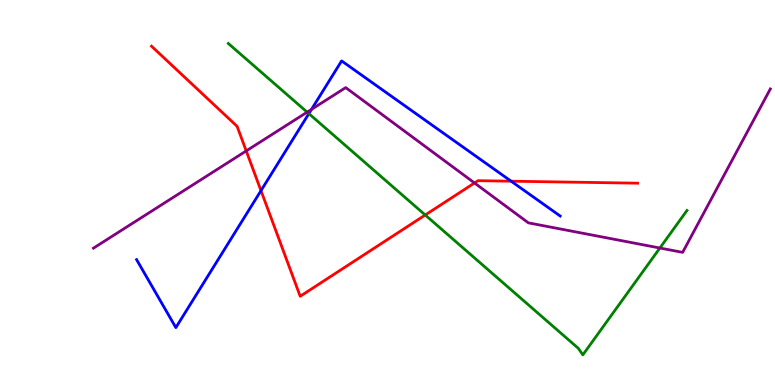[{'lines': ['blue', 'red'], 'intersections': [{'x': 3.37, 'y': 5.05}, {'x': 6.6, 'y': 5.29}]}, {'lines': ['green', 'red'], 'intersections': [{'x': 5.49, 'y': 4.42}]}, {'lines': ['purple', 'red'], 'intersections': [{'x': 3.18, 'y': 6.08}, {'x': 6.12, 'y': 5.25}]}, {'lines': ['blue', 'green'], 'intersections': [{'x': 3.99, 'y': 7.05}]}, {'lines': ['blue', 'purple'], 'intersections': [{'x': 4.02, 'y': 7.16}]}, {'lines': ['green', 'purple'], 'intersections': [{'x': 3.96, 'y': 7.09}, {'x': 8.51, 'y': 3.56}]}]